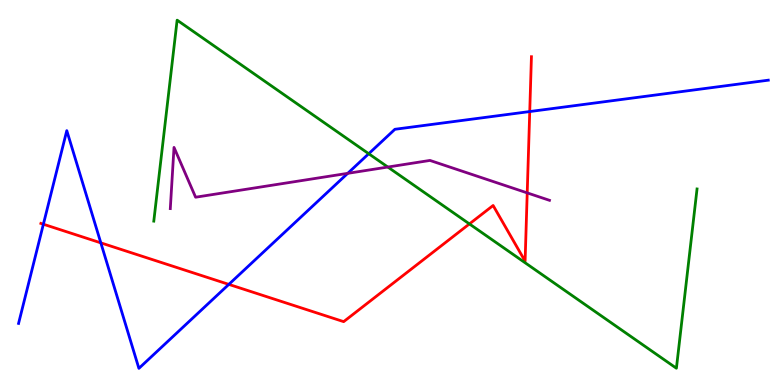[{'lines': ['blue', 'red'], 'intersections': [{'x': 0.56, 'y': 4.18}, {'x': 1.3, 'y': 3.69}, {'x': 2.95, 'y': 2.61}, {'x': 6.84, 'y': 7.1}]}, {'lines': ['green', 'red'], 'intersections': [{'x': 6.06, 'y': 4.18}]}, {'lines': ['purple', 'red'], 'intersections': [{'x': 6.8, 'y': 4.99}]}, {'lines': ['blue', 'green'], 'intersections': [{'x': 4.76, 'y': 6.01}]}, {'lines': ['blue', 'purple'], 'intersections': [{'x': 4.49, 'y': 5.5}]}, {'lines': ['green', 'purple'], 'intersections': [{'x': 5.0, 'y': 5.66}]}]